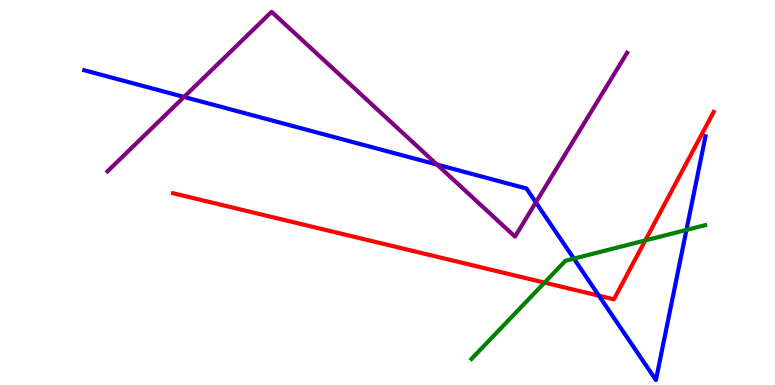[{'lines': ['blue', 'red'], 'intersections': [{'x': 7.73, 'y': 2.32}]}, {'lines': ['green', 'red'], 'intersections': [{'x': 7.03, 'y': 2.66}, {'x': 8.33, 'y': 3.76}]}, {'lines': ['purple', 'red'], 'intersections': []}, {'lines': ['blue', 'green'], 'intersections': [{'x': 7.4, 'y': 3.28}, {'x': 8.86, 'y': 4.03}]}, {'lines': ['blue', 'purple'], 'intersections': [{'x': 2.37, 'y': 7.48}, {'x': 5.64, 'y': 5.72}, {'x': 6.91, 'y': 4.74}]}, {'lines': ['green', 'purple'], 'intersections': []}]